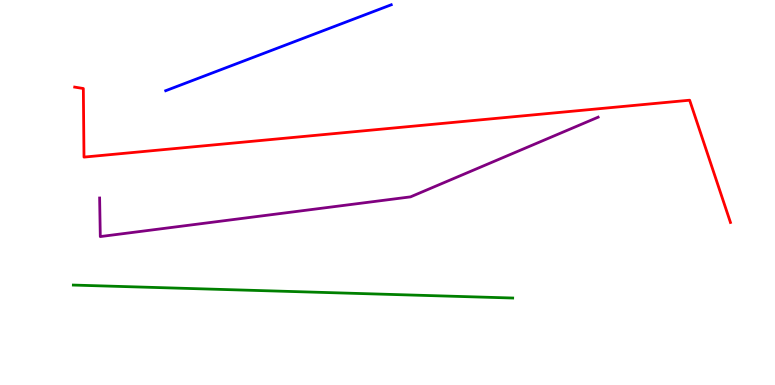[{'lines': ['blue', 'red'], 'intersections': []}, {'lines': ['green', 'red'], 'intersections': []}, {'lines': ['purple', 'red'], 'intersections': []}, {'lines': ['blue', 'green'], 'intersections': []}, {'lines': ['blue', 'purple'], 'intersections': []}, {'lines': ['green', 'purple'], 'intersections': []}]